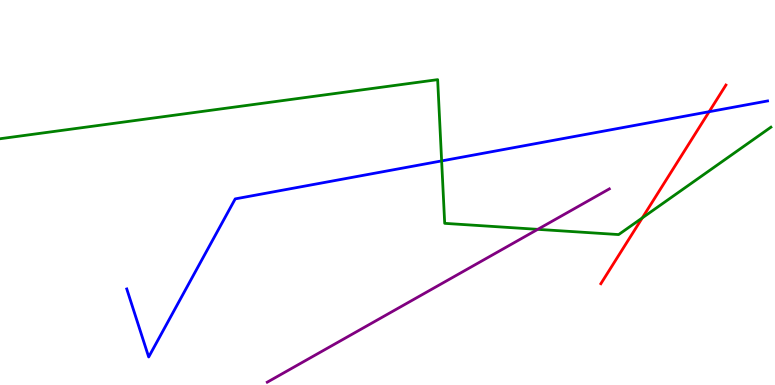[{'lines': ['blue', 'red'], 'intersections': [{'x': 9.15, 'y': 7.1}]}, {'lines': ['green', 'red'], 'intersections': [{'x': 8.29, 'y': 4.34}]}, {'lines': ['purple', 'red'], 'intersections': []}, {'lines': ['blue', 'green'], 'intersections': [{'x': 5.7, 'y': 5.82}]}, {'lines': ['blue', 'purple'], 'intersections': []}, {'lines': ['green', 'purple'], 'intersections': [{'x': 6.94, 'y': 4.04}]}]